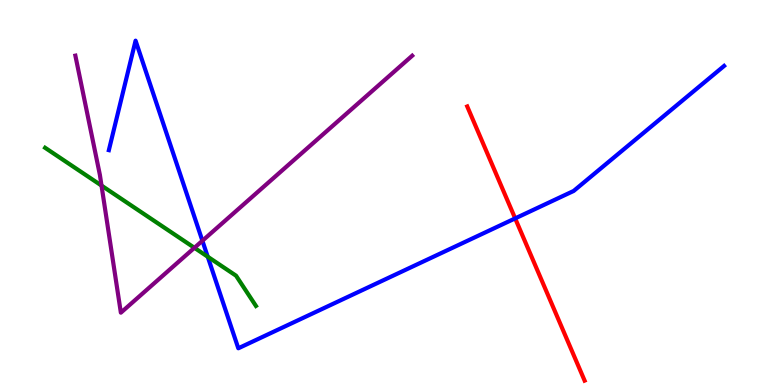[{'lines': ['blue', 'red'], 'intersections': [{'x': 6.65, 'y': 4.33}]}, {'lines': ['green', 'red'], 'intersections': []}, {'lines': ['purple', 'red'], 'intersections': []}, {'lines': ['blue', 'green'], 'intersections': [{'x': 2.68, 'y': 3.33}]}, {'lines': ['blue', 'purple'], 'intersections': [{'x': 2.61, 'y': 3.75}]}, {'lines': ['green', 'purple'], 'intersections': [{'x': 1.31, 'y': 5.18}, {'x': 2.51, 'y': 3.56}]}]